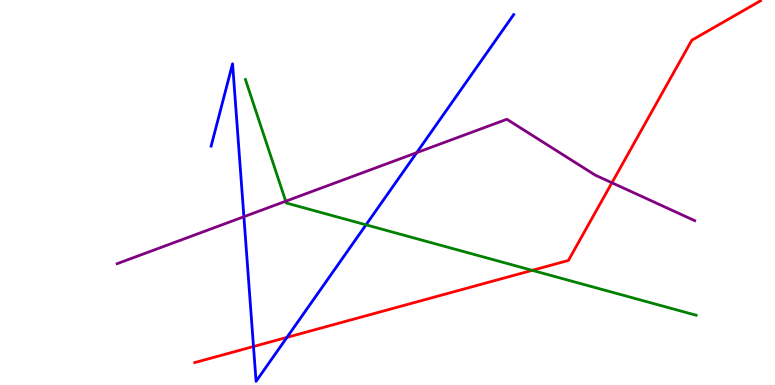[{'lines': ['blue', 'red'], 'intersections': [{'x': 3.27, 'y': 0.999}, {'x': 3.7, 'y': 1.24}]}, {'lines': ['green', 'red'], 'intersections': [{'x': 6.87, 'y': 2.98}]}, {'lines': ['purple', 'red'], 'intersections': [{'x': 7.9, 'y': 5.25}]}, {'lines': ['blue', 'green'], 'intersections': [{'x': 4.72, 'y': 4.16}]}, {'lines': ['blue', 'purple'], 'intersections': [{'x': 3.15, 'y': 4.37}, {'x': 5.38, 'y': 6.03}]}, {'lines': ['green', 'purple'], 'intersections': [{'x': 3.69, 'y': 4.77}]}]